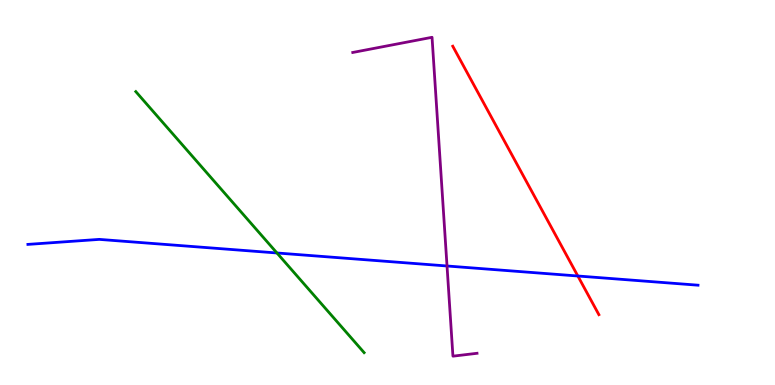[{'lines': ['blue', 'red'], 'intersections': [{'x': 7.46, 'y': 2.83}]}, {'lines': ['green', 'red'], 'intersections': []}, {'lines': ['purple', 'red'], 'intersections': []}, {'lines': ['blue', 'green'], 'intersections': [{'x': 3.57, 'y': 3.43}]}, {'lines': ['blue', 'purple'], 'intersections': [{'x': 5.77, 'y': 3.09}]}, {'lines': ['green', 'purple'], 'intersections': []}]